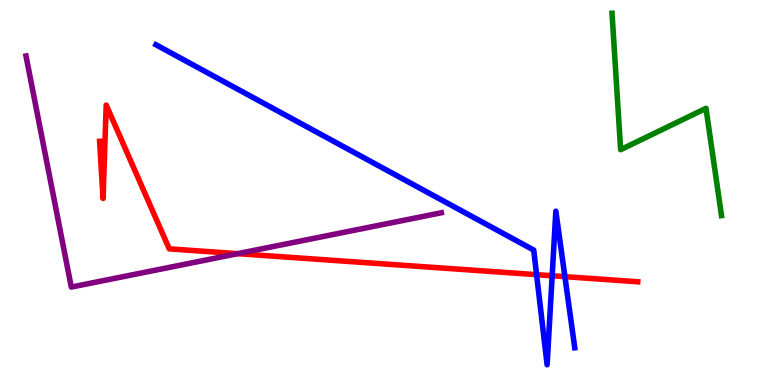[{'lines': ['blue', 'red'], 'intersections': [{'x': 6.92, 'y': 2.87}, {'x': 7.12, 'y': 2.84}, {'x': 7.29, 'y': 2.81}]}, {'lines': ['green', 'red'], 'intersections': []}, {'lines': ['purple', 'red'], 'intersections': [{'x': 3.07, 'y': 3.41}]}, {'lines': ['blue', 'green'], 'intersections': []}, {'lines': ['blue', 'purple'], 'intersections': []}, {'lines': ['green', 'purple'], 'intersections': []}]